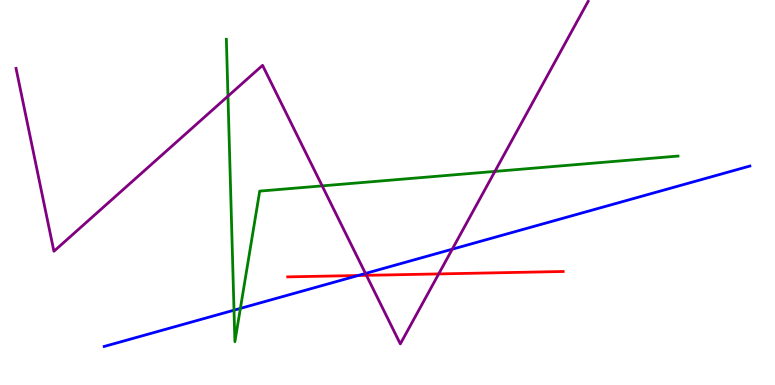[{'lines': ['blue', 'red'], 'intersections': [{'x': 4.62, 'y': 2.84}]}, {'lines': ['green', 'red'], 'intersections': []}, {'lines': ['purple', 'red'], 'intersections': [{'x': 4.73, 'y': 2.85}, {'x': 5.66, 'y': 2.89}]}, {'lines': ['blue', 'green'], 'intersections': [{'x': 3.02, 'y': 1.94}, {'x': 3.1, 'y': 1.99}]}, {'lines': ['blue', 'purple'], 'intersections': [{'x': 4.72, 'y': 2.9}, {'x': 5.84, 'y': 3.53}]}, {'lines': ['green', 'purple'], 'intersections': [{'x': 2.94, 'y': 7.5}, {'x': 4.16, 'y': 5.17}, {'x': 6.39, 'y': 5.55}]}]